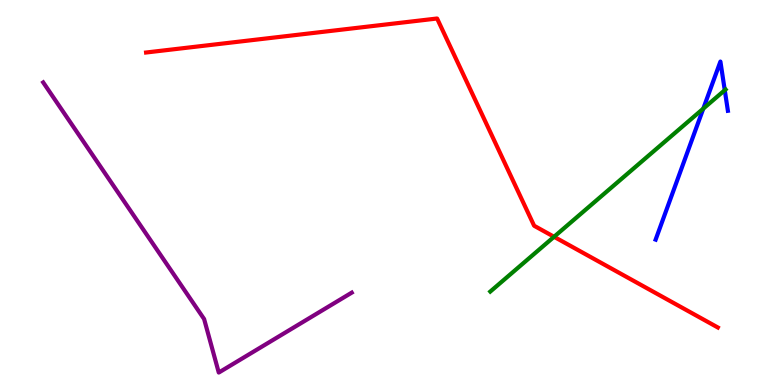[{'lines': ['blue', 'red'], 'intersections': []}, {'lines': ['green', 'red'], 'intersections': [{'x': 7.15, 'y': 3.85}]}, {'lines': ['purple', 'red'], 'intersections': []}, {'lines': ['blue', 'green'], 'intersections': [{'x': 9.07, 'y': 7.18}, {'x': 9.35, 'y': 7.66}]}, {'lines': ['blue', 'purple'], 'intersections': []}, {'lines': ['green', 'purple'], 'intersections': []}]